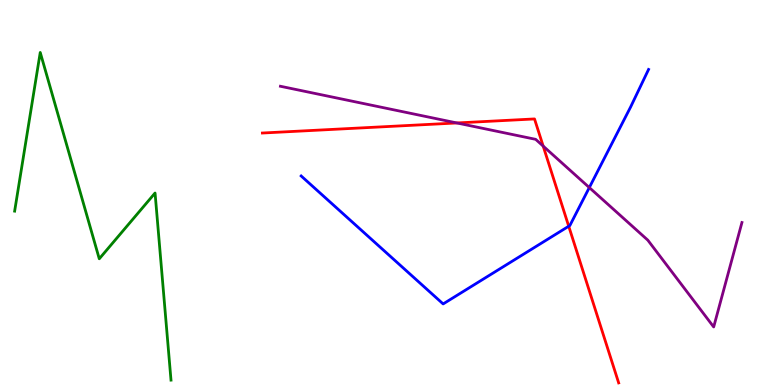[{'lines': ['blue', 'red'], 'intersections': [{'x': 7.34, 'y': 4.12}]}, {'lines': ['green', 'red'], 'intersections': []}, {'lines': ['purple', 'red'], 'intersections': [{'x': 5.9, 'y': 6.81}, {'x': 7.01, 'y': 6.21}]}, {'lines': ['blue', 'green'], 'intersections': []}, {'lines': ['blue', 'purple'], 'intersections': [{'x': 7.6, 'y': 5.13}]}, {'lines': ['green', 'purple'], 'intersections': []}]